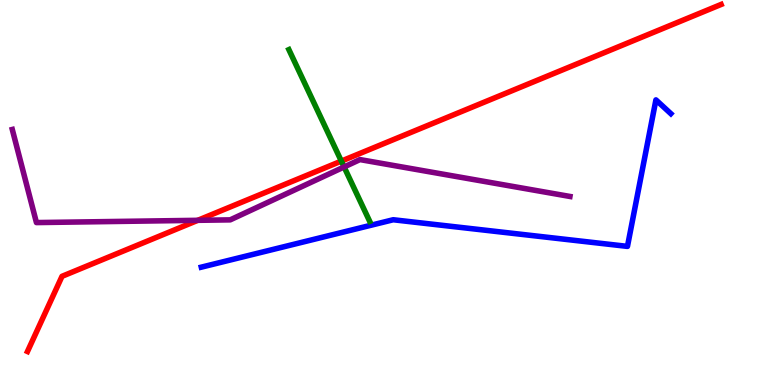[{'lines': ['blue', 'red'], 'intersections': []}, {'lines': ['green', 'red'], 'intersections': [{'x': 4.4, 'y': 5.82}]}, {'lines': ['purple', 'red'], 'intersections': [{'x': 2.55, 'y': 4.28}]}, {'lines': ['blue', 'green'], 'intersections': []}, {'lines': ['blue', 'purple'], 'intersections': []}, {'lines': ['green', 'purple'], 'intersections': [{'x': 4.44, 'y': 5.66}]}]